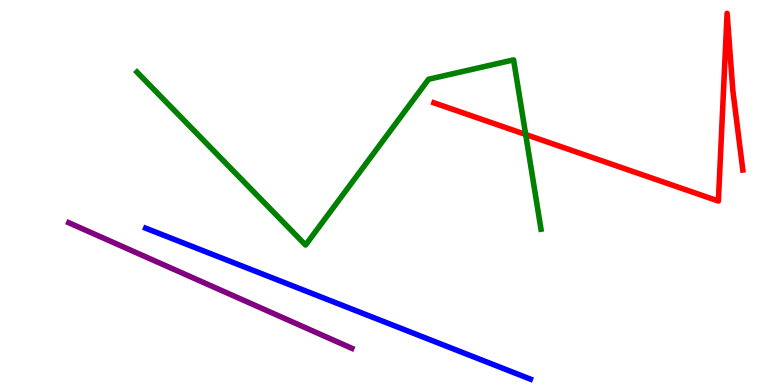[{'lines': ['blue', 'red'], 'intersections': []}, {'lines': ['green', 'red'], 'intersections': [{'x': 6.78, 'y': 6.51}]}, {'lines': ['purple', 'red'], 'intersections': []}, {'lines': ['blue', 'green'], 'intersections': []}, {'lines': ['blue', 'purple'], 'intersections': []}, {'lines': ['green', 'purple'], 'intersections': []}]